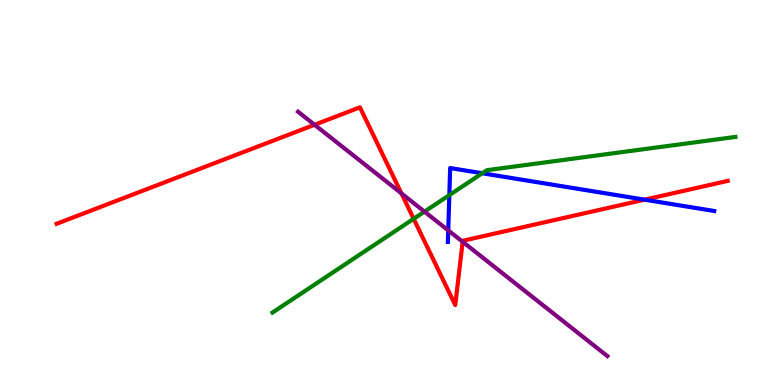[{'lines': ['blue', 'red'], 'intersections': [{'x': 8.32, 'y': 4.81}]}, {'lines': ['green', 'red'], 'intersections': [{'x': 5.34, 'y': 4.32}]}, {'lines': ['purple', 'red'], 'intersections': [{'x': 4.06, 'y': 6.76}, {'x': 5.18, 'y': 4.98}, {'x': 5.97, 'y': 3.72}]}, {'lines': ['blue', 'green'], 'intersections': [{'x': 5.8, 'y': 4.93}, {'x': 6.22, 'y': 5.5}]}, {'lines': ['blue', 'purple'], 'intersections': [{'x': 5.78, 'y': 4.02}]}, {'lines': ['green', 'purple'], 'intersections': [{'x': 5.48, 'y': 4.5}]}]